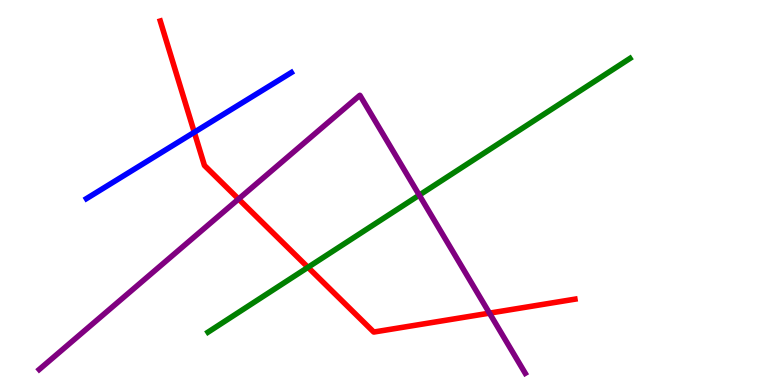[{'lines': ['blue', 'red'], 'intersections': [{'x': 2.51, 'y': 6.56}]}, {'lines': ['green', 'red'], 'intersections': [{'x': 3.97, 'y': 3.06}]}, {'lines': ['purple', 'red'], 'intersections': [{'x': 3.08, 'y': 4.83}, {'x': 6.32, 'y': 1.87}]}, {'lines': ['blue', 'green'], 'intersections': []}, {'lines': ['blue', 'purple'], 'intersections': []}, {'lines': ['green', 'purple'], 'intersections': [{'x': 5.41, 'y': 4.93}]}]